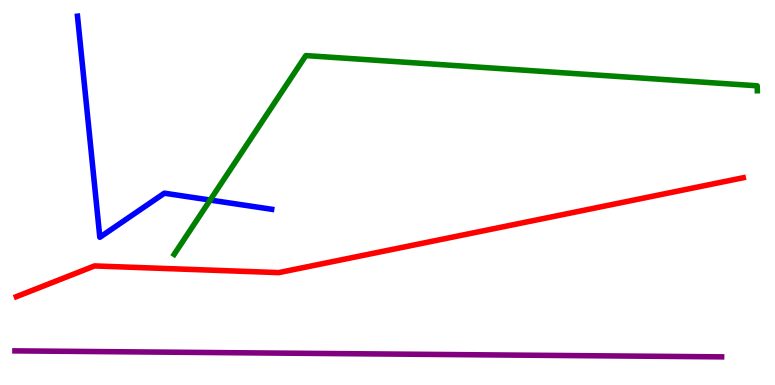[{'lines': ['blue', 'red'], 'intersections': []}, {'lines': ['green', 'red'], 'intersections': []}, {'lines': ['purple', 'red'], 'intersections': []}, {'lines': ['blue', 'green'], 'intersections': [{'x': 2.71, 'y': 4.8}]}, {'lines': ['blue', 'purple'], 'intersections': []}, {'lines': ['green', 'purple'], 'intersections': []}]